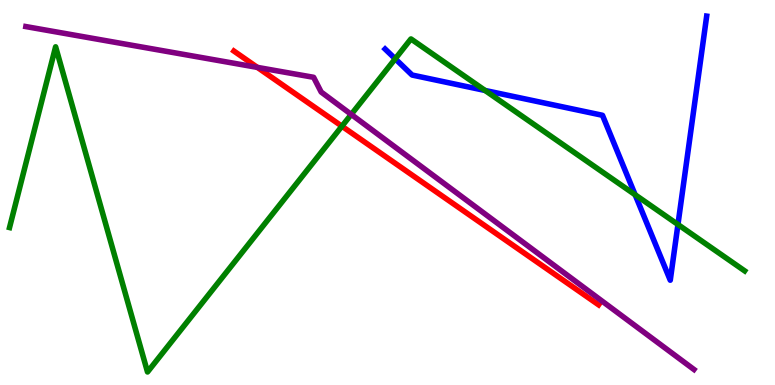[{'lines': ['blue', 'red'], 'intersections': []}, {'lines': ['green', 'red'], 'intersections': [{'x': 4.41, 'y': 6.72}]}, {'lines': ['purple', 'red'], 'intersections': [{'x': 3.32, 'y': 8.25}]}, {'lines': ['blue', 'green'], 'intersections': [{'x': 5.1, 'y': 8.47}, {'x': 6.26, 'y': 7.65}, {'x': 8.2, 'y': 4.94}, {'x': 8.75, 'y': 4.17}]}, {'lines': ['blue', 'purple'], 'intersections': []}, {'lines': ['green', 'purple'], 'intersections': [{'x': 4.53, 'y': 7.03}]}]